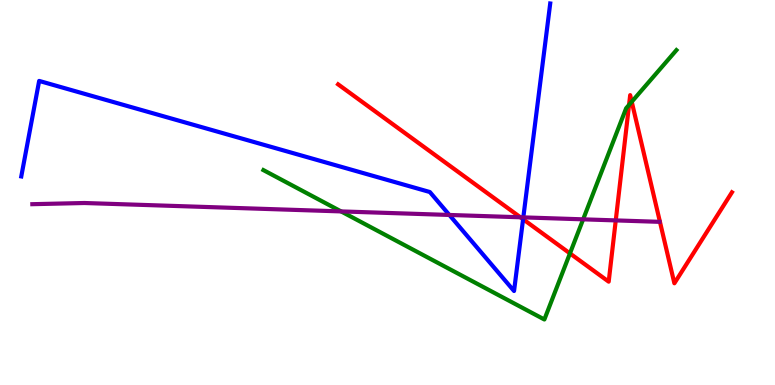[{'lines': ['blue', 'red'], 'intersections': [{'x': 6.75, 'y': 4.31}]}, {'lines': ['green', 'red'], 'intersections': [{'x': 7.35, 'y': 3.42}, {'x': 8.12, 'y': 7.28}, {'x': 8.15, 'y': 7.36}]}, {'lines': ['purple', 'red'], 'intersections': [{'x': 6.72, 'y': 4.36}, {'x': 7.95, 'y': 4.28}]}, {'lines': ['blue', 'green'], 'intersections': []}, {'lines': ['blue', 'purple'], 'intersections': [{'x': 5.8, 'y': 4.42}, {'x': 6.75, 'y': 4.35}]}, {'lines': ['green', 'purple'], 'intersections': [{'x': 4.4, 'y': 4.51}, {'x': 7.52, 'y': 4.3}]}]